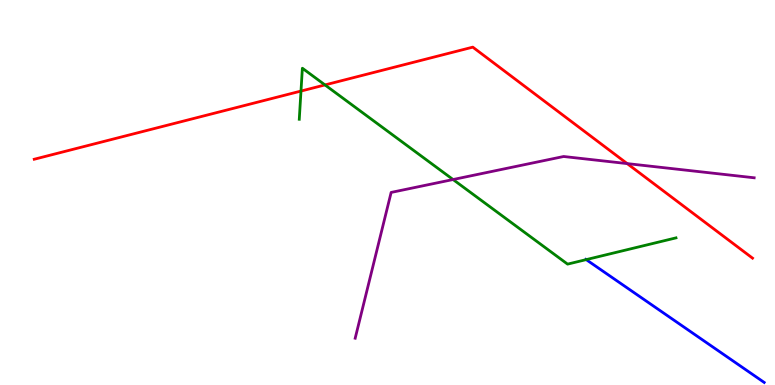[{'lines': ['blue', 'red'], 'intersections': []}, {'lines': ['green', 'red'], 'intersections': [{'x': 3.88, 'y': 7.63}, {'x': 4.19, 'y': 7.79}]}, {'lines': ['purple', 'red'], 'intersections': [{'x': 8.09, 'y': 5.75}]}, {'lines': ['blue', 'green'], 'intersections': [{'x': 7.56, 'y': 3.26}]}, {'lines': ['blue', 'purple'], 'intersections': []}, {'lines': ['green', 'purple'], 'intersections': [{'x': 5.85, 'y': 5.34}]}]